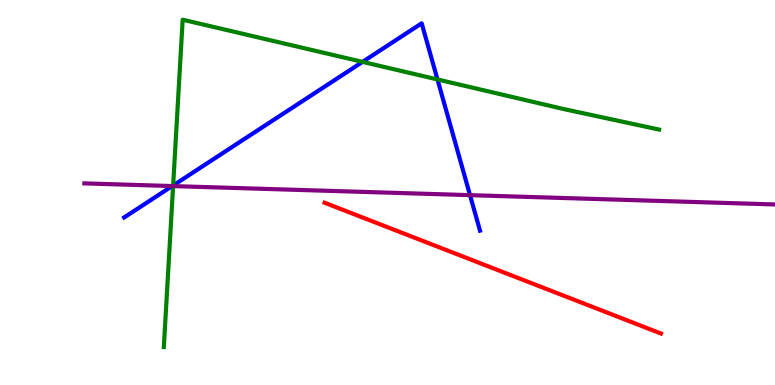[{'lines': ['blue', 'red'], 'intersections': []}, {'lines': ['green', 'red'], 'intersections': []}, {'lines': ['purple', 'red'], 'intersections': []}, {'lines': ['blue', 'green'], 'intersections': [{'x': 2.23, 'y': 5.18}, {'x': 4.68, 'y': 8.39}, {'x': 5.64, 'y': 7.94}]}, {'lines': ['blue', 'purple'], 'intersections': [{'x': 2.22, 'y': 5.17}, {'x': 6.06, 'y': 4.93}]}, {'lines': ['green', 'purple'], 'intersections': [{'x': 2.23, 'y': 5.17}]}]